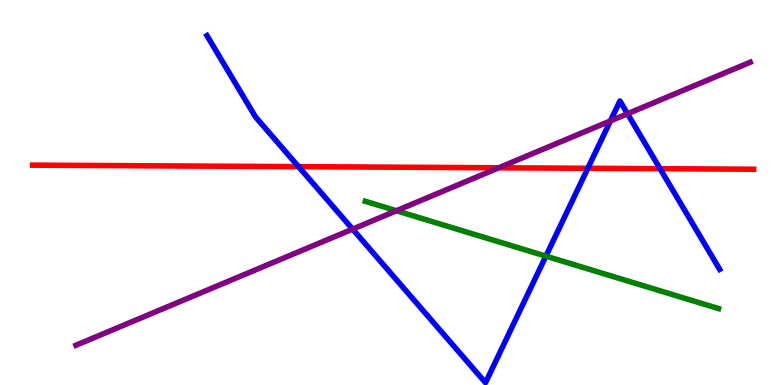[{'lines': ['blue', 'red'], 'intersections': [{'x': 3.85, 'y': 5.67}, {'x': 7.58, 'y': 5.63}, {'x': 8.52, 'y': 5.62}]}, {'lines': ['green', 'red'], 'intersections': []}, {'lines': ['purple', 'red'], 'intersections': [{'x': 6.44, 'y': 5.64}]}, {'lines': ['blue', 'green'], 'intersections': [{'x': 7.04, 'y': 3.35}]}, {'lines': ['blue', 'purple'], 'intersections': [{'x': 4.55, 'y': 4.05}, {'x': 7.88, 'y': 6.86}, {'x': 8.1, 'y': 7.05}]}, {'lines': ['green', 'purple'], 'intersections': [{'x': 5.12, 'y': 4.53}]}]